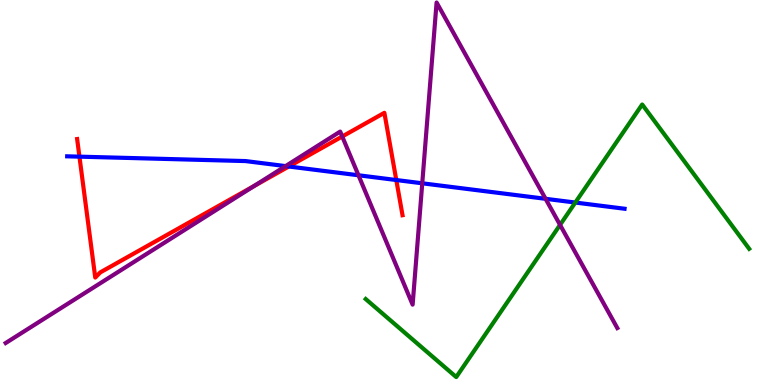[{'lines': ['blue', 'red'], 'intersections': [{'x': 1.03, 'y': 5.93}, {'x': 3.73, 'y': 5.68}, {'x': 5.11, 'y': 5.32}]}, {'lines': ['green', 'red'], 'intersections': []}, {'lines': ['purple', 'red'], 'intersections': [{'x': 3.28, 'y': 5.17}, {'x': 4.42, 'y': 6.45}]}, {'lines': ['blue', 'green'], 'intersections': [{'x': 7.42, 'y': 4.74}]}, {'lines': ['blue', 'purple'], 'intersections': [{'x': 3.68, 'y': 5.69}, {'x': 4.63, 'y': 5.45}, {'x': 5.45, 'y': 5.24}, {'x': 7.04, 'y': 4.84}]}, {'lines': ['green', 'purple'], 'intersections': [{'x': 7.23, 'y': 4.16}]}]